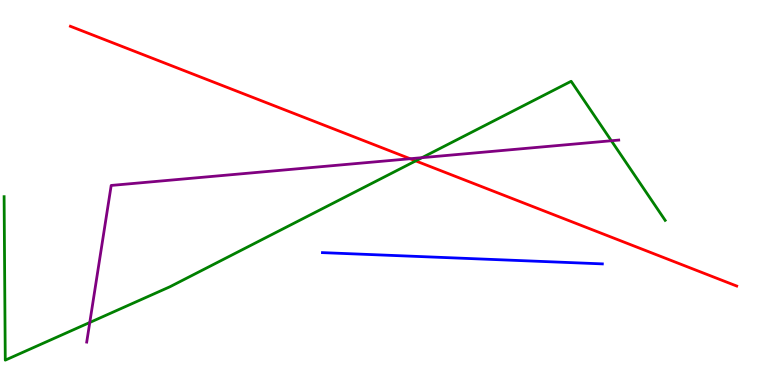[{'lines': ['blue', 'red'], 'intersections': []}, {'lines': ['green', 'red'], 'intersections': [{'x': 5.36, 'y': 5.82}]}, {'lines': ['purple', 'red'], 'intersections': [{'x': 5.29, 'y': 5.88}]}, {'lines': ['blue', 'green'], 'intersections': []}, {'lines': ['blue', 'purple'], 'intersections': []}, {'lines': ['green', 'purple'], 'intersections': [{'x': 1.16, 'y': 1.62}, {'x': 5.45, 'y': 5.9}, {'x': 7.89, 'y': 6.34}]}]